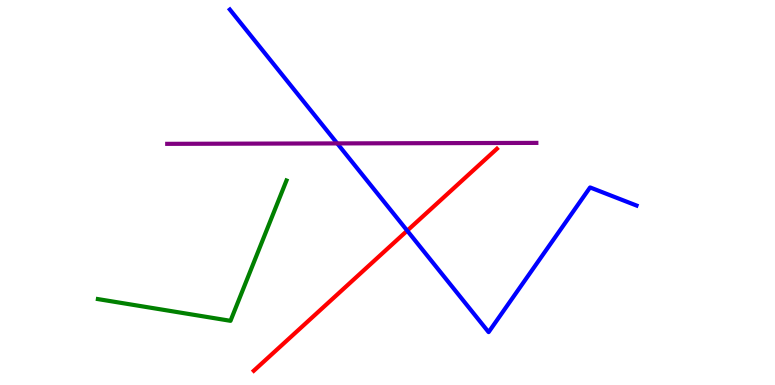[{'lines': ['blue', 'red'], 'intersections': [{'x': 5.25, 'y': 4.01}]}, {'lines': ['green', 'red'], 'intersections': []}, {'lines': ['purple', 'red'], 'intersections': []}, {'lines': ['blue', 'green'], 'intersections': []}, {'lines': ['blue', 'purple'], 'intersections': [{'x': 4.35, 'y': 6.28}]}, {'lines': ['green', 'purple'], 'intersections': []}]